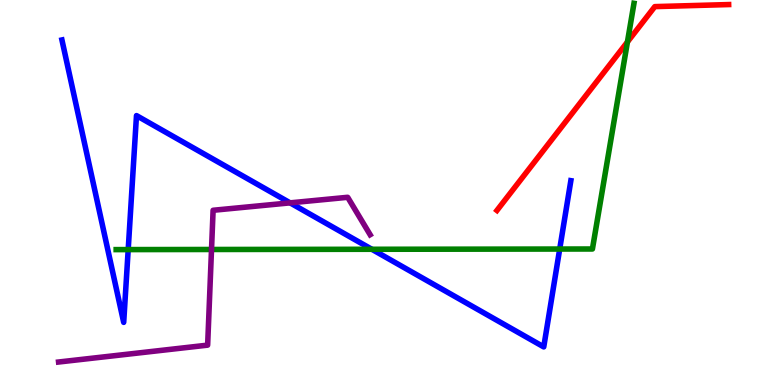[{'lines': ['blue', 'red'], 'intersections': []}, {'lines': ['green', 'red'], 'intersections': [{'x': 8.1, 'y': 8.91}]}, {'lines': ['purple', 'red'], 'intersections': []}, {'lines': ['blue', 'green'], 'intersections': [{'x': 1.65, 'y': 3.52}, {'x': 4.8, 'y': 3.53}, {'x': 7.22, 'y': 3.53}]}, {'lines': ['blue', 'purple'], 'intersections': [{'x': 3.74, 'y': 4.73}]}, {'lines': ['green', 'purple'], 'intersections': [{'x': 2.73, 'y': 3.52}]}]